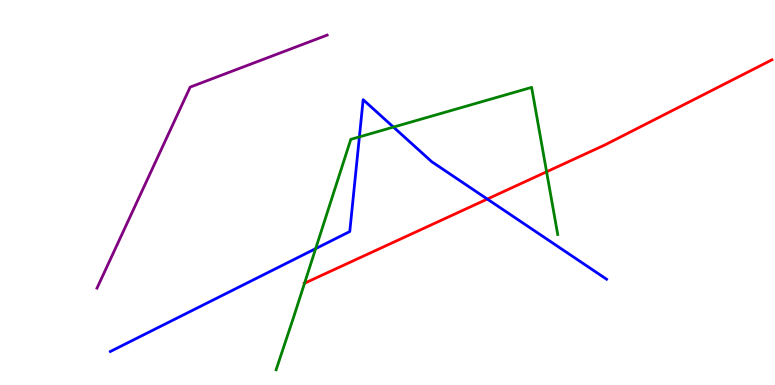[{'lines': ['blue', 'red'], 'intersections': [{'x': 6.29, 'y': 4.83}]}, {'lines': ['green', 'red'], 'intersections': [{'x': 3.93, 'y': 2.64}, {'x': 7.05, 'y': 5.54}]}, {'lines': ['purple', 'red'], 'intersections': []}, {'lines': ['blue', 'green'], 'intersections': [{'x': 4.07, 'y': 3.54}, {'x': 4.64, 'y': 6.44}, {'x': 5.08, 'y': 6.7}]}, {'lines': ['blue', 'purple'], 'intersections': []}, {'lines': ['green', 'purple'], 'intersections': []}]